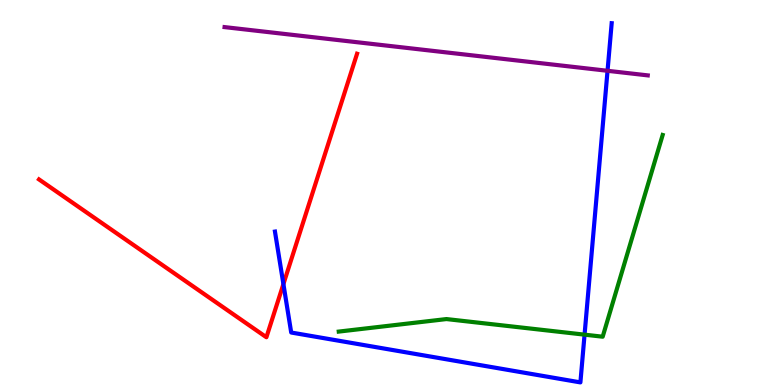[{'lines': ['blue', 'red'], 'intersections': [{'x': 3.66, 'y': 2.62}]}, {'lines': ['green', 'red'], 'intersections': []}, {'lines': ['purple', 'red'], 'intersections': []}, {'lines': ['blue', 'green'], 'intersections': [{'x': 7.54, 'y': 1.31}]}, {'lines': ['blue', 'purple'], 'intersections': [{'x': 7.84, 'y': 8.16}]}, {'lines': ['green', 'purple'], 'intersections': []}]